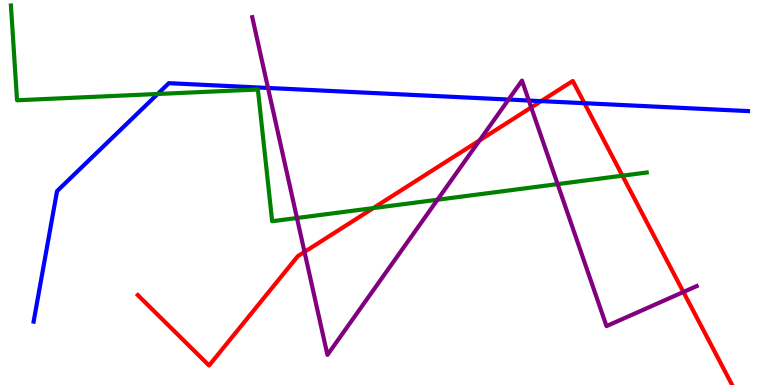[{'lines': ['blue', 'red'], 'intersections': [{'x': 6.98, 'y': 7.37}, {'x': 7.54, 'y': 7.32}]}, {'lines': ['green', 'red'], 'intersections': [{'x': 4.82, 'y': 4.6}, {'x': 8.03, 'y': 5.44}]}, {'lines': ['purple', 'red'], 'intersections': [{'x': 3.93, 'y': 3.46}, {'x': 6.19, 'y': 6.35}, {'x': 6.85, 'y': 7.21}, {'x': 8.82, 'y': 2.42}]}, {'lines': ['blue', 'green'], 'intersections': [{'x': 2.03, 'y': 7.56}]}, {'lines': ['blue', 'purple'], 'intersections': [{'x': 3.46, 'y': 7.72}, {'x': 6.56, 'y': 7.41}, {'x': 6.82, 'y': 7.39}]}, {'lines': ['green', 'purple'], 'intersections': [{'x': 3.83, 'y': 4.34}, {'x': 5.65, 'y': 4.81}, {'x': 7.2, 'y': 5.22}]}]